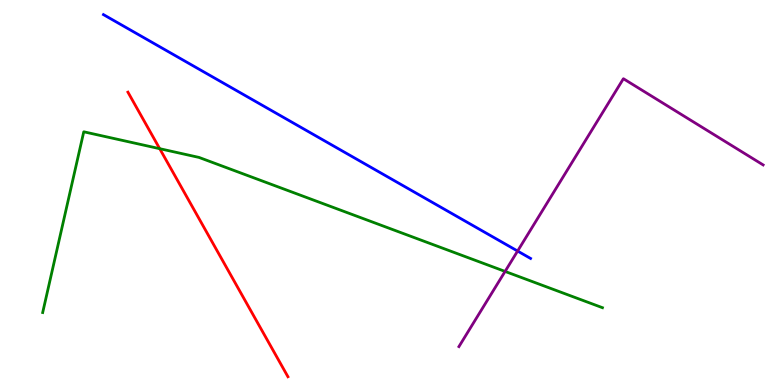[{'lines': ['blue', 'red'], 'intersections': []}, {'lines': ['green', 'red'], 'intersections': [{'x': 2.06, 'y': 6.14}]}, {'lines': ['purple', 'red'], 'intersections': []}, {'lines': ['blue', 'green'], 'intersections': []}, {'lines': ['blue', 'purple'], 'intersections': [{'x': 6.68, 'y': 3.48}]}, {'lines': ['green', 'purple'], 'intersections': [{'x': 6.52, 'y': 2.95}]}]